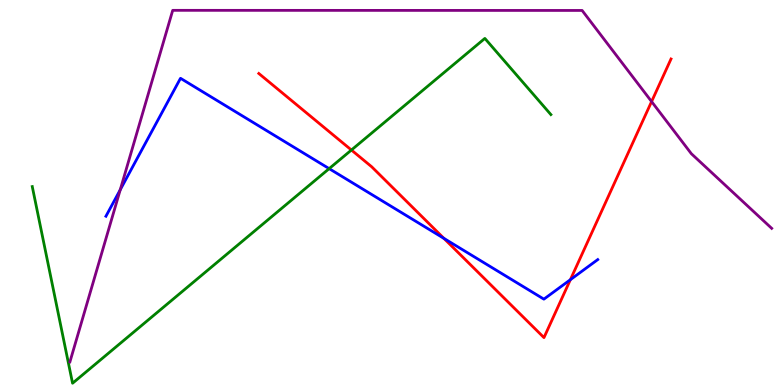[{'lines': ['blue', 'red'], 'intersections': [{'x': 5.73, 'y': 3.81}, {'x': 7.36, 'y': 2.74}]}, {'lines': ['green', 'red'], 'intersections': [{'x': 4.53, 'y': 6.1}]}, {'lines': ['purple', 'red'], 'intersections': [{'x': 8.41, 'y': 7.36}]}, {'lines': ['blue', 'green'], 'intersections': [{'x': 4.25, 'y': 5.62}]}, {'lines': ['blue', 'purple'], 'intersections': [{'x': 1.55, 'y': 5.07}]}, {'lines': ['green', 'purple'], 'intersections': []}]